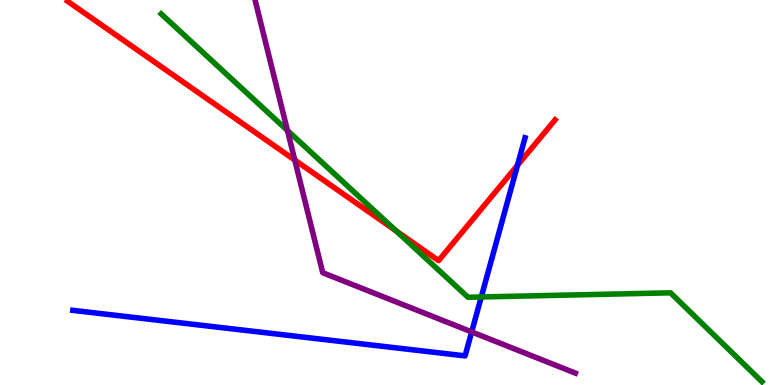[{'lines': ['blue', 'red'], 'intersections': [{'x': 6.68, 'y': 5.71}]}, {'lines': ['green', 'red'], 'intersections': [{'x': 5.11, 'y': 4.0}]}, {'lines': ['purple', 'red'], 'intersections': [{'x': 3.8, 'y': 5.84}]}, {'lines': ['blue', 'green'], 'intersections': [{'x': 6.21, 'y': 2.29}]}, {'lines': ['blue', 'purple'], 'intersections': [{'x': 6.09, 'y': 1.38}]}, {'lines': ['green', 'purple'], 'intersections': [{'x': 3.71, 'y': 6.61}]}]